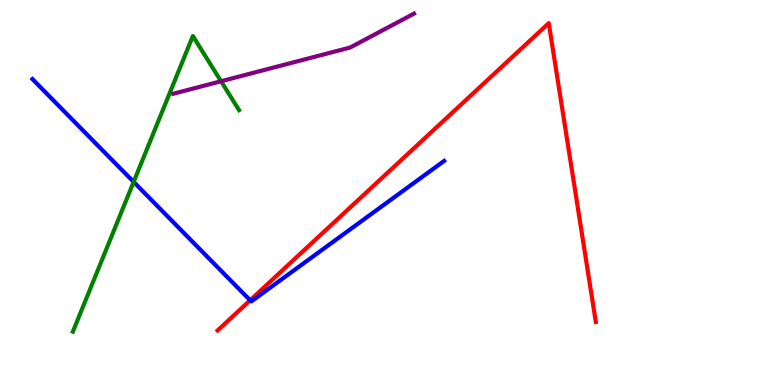[{'lines': ['blue', 'red'], 'intersections': [{'x': 3.23, 'y': 2.2}]}, {'lines': ['green', 'red'], 'intersections': []}, {'lines': ['purple', 'red'], 'intersections': []}, {'lines': ['blue', 'green'], 'intersections': [{'x': 1.72, 'y': 5.27}]}, {'lines': ['blue', 'purple'], 'intersections': []}, {'lines': ['green', 'purple'], 'intersections': [{'x': 2.85, 'y': 7.89}]}]